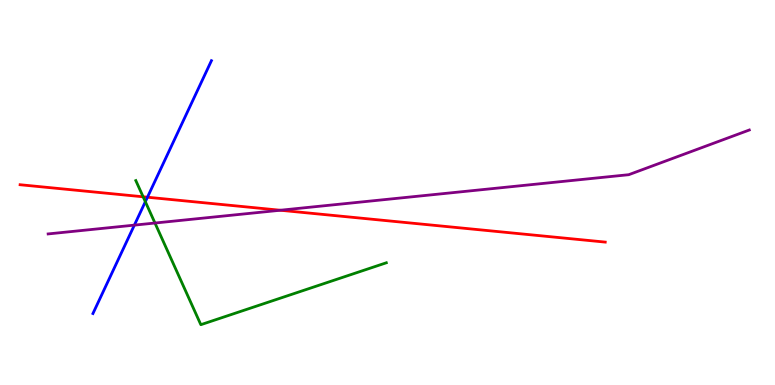[{'lines': ['blue', 'red'], 'intersections': [{'x': 1.9, 'y': 4.88}]}, {'lines': ['green', 'red'], 'intersections': [{'x': 1.85, 'y': 4.89}]}, {'lines': ['purple', 'red'], 'intersections': [{'x': 3.62, 'y': 4.54}]}, {'lines': ['blue', 'green'], 'intersections': [{'x': 1.88, 'y': 4.76}]}, {'lines': ['blue', 'purple'], 'intersections': [{'x': 1.73, 'y': 4.15}]}, {'lines': ['green', 'purple'], 'intersections': [{'x': 2.0, 'y': 4.21}]}]